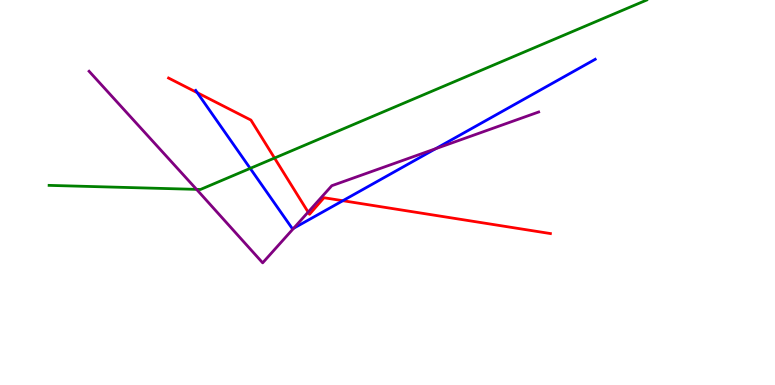[{'lines': ['blue', 'red'], 'intersections': [{'x': 2.55, 'y': 7.59}, {'x': 4.42, 'y': 4.79}]}, {'lines': ['green', 'red'], 'intersections': [{'x': 3.54, 'y': 5.9}]}, {'lines': ['purple', 'red'], 'intersections': [{'x': 3.98, 'y': 4.49}]}, {'lines': ['blue', 'green'], 'intersections': [{'x': 3.23, 'y': 5.63}]}, {'lines': ['blue', 'purple'], 'intersections': [{'x': 3.79, 'y': 4.07}, {'x': 5.62, 'y': 6.14}]}, {'lines': ['green', 'purple'], 'intersections': [{'x': 2.54, 'y': 5.08}]}]